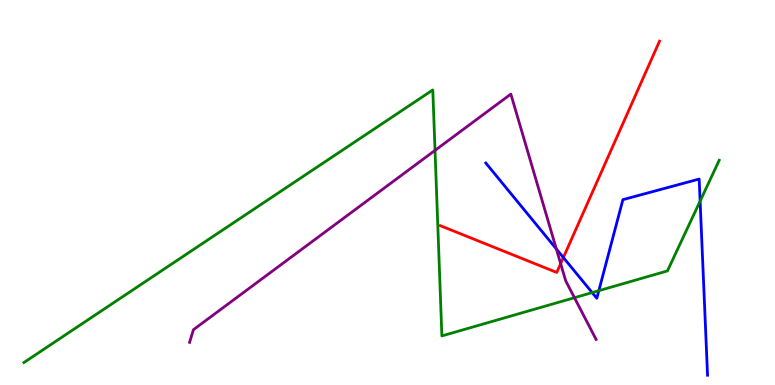[{'lines': ['blue', 'red'], 'intersections': [{'x': 7.27, 'y': 3.31}]}, {'lines': ['green', 'red'], 'intersections': []}, {'lines': ['purple', 'red'], 'intersections': [{'x': 7.23, 'y': 3.15}]}, {'lines': ['blue', 'green'], 'intersections': [{'x': 7.64, 'y': 2.4}, {'x': 7.73, 'y': 2.45}, {'x': 9.03, 'y': 4.78}]}, {'lines': ['blue', 'purple'], 'intersections': [{'x': 7.18, 'y': 3.53}]}, {'lines': ['green', 'purple'], 'intersections': [{'x': 5.61, 'y': 6.09}, {'x': 7.41, 'y': 2.27}]}]